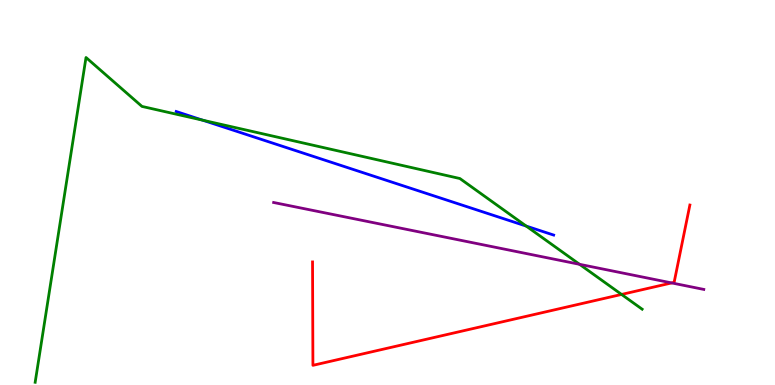[{'lines': ['blue', 'red'], 'intersections': []}, {'lines': ['green', 'red'], 'intersections': [{'x': 8.02, 'y': 2.35}]}, {'lines': ['purple', 'red'], 'intersections': [{'x': 8.67, 'y': 2.65}]}, {'lines': ['blue', 'green'], 'intersections': [{'x': 2.62, 'y': 6.88}, {'x': 6.79, 'y': 4.13}]}, {'lines': ['blue', 'purple'], 'intersections': []}, {'lines': ['green', 'purple'], 'intersections': [{'x': 7.48, 'y': 3.13}]}]